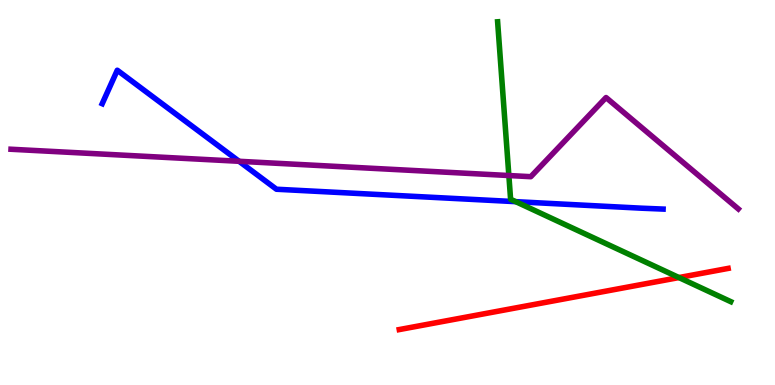[{'lines': ['blue', 'red'], 'intersections': []}, {'lines': ['green', 'red'], 'intersections': [{'x': 8.76, 'y': 2.79}]}, {'lines': ['purple', 'red'], 'intersections': []}, {'lines': ['blue', 'green'], 'intersections': [{'x': 6.66, 'y': 4.76}]}, {'lines': ['blue', 'purple'], 'intersections': [{'x': 3.08, 'y': 5.81}]}, {'lines': ['green', 'purple'], 'intersections': [{'x': 6.57, 'y': 5.44}]}]